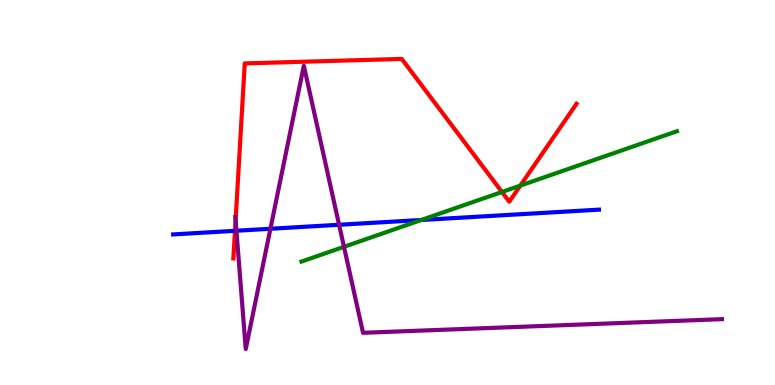[{'lines': ['blue', 'red'], 'intersections': [{'x': 3.03, 'y': 4.0}]}, {'lines': ['green', 'red'], 'intersections': [{'x': 6.48, 'y': 5.01}, {'x': 6.71, 'y': 5.18}]}, {'lines': ['purple', 'red'], 'intersections': [{'x': 3.04, 'y': 4.28}]}, {'lines': ['blue', 'green'], 'intersections': [{'x': 5.44, 'y': 4.29}]}, {'lines': ['blue', 'purple'], 'intersections': [{'x': 3.05, 'y': 4.01}, {'x': 3.49, 'y': 4.06}, {'x': 4.38, 'y': 4.16}]}, {'lines': ['green', 'purple'], 'intersections': [{'x': 4.44, 'y': 3.59}]}]